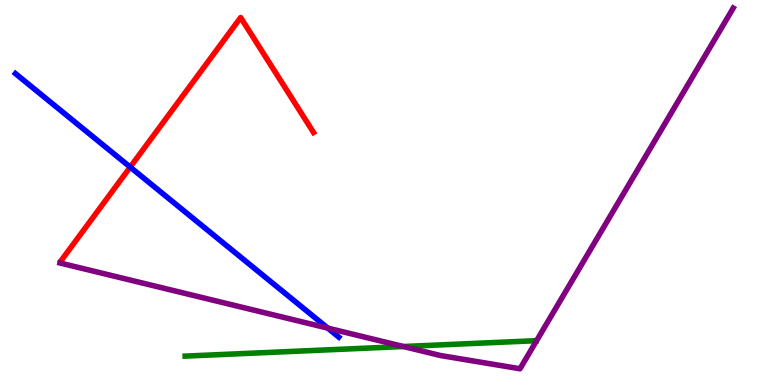[{'lines': ['blue', 'red'], 'intersections': [{'x': 1.68, 'y': 5.66}]}, {'lines': ['green', 'red'], 'intersections': []}, {'lines': ['purple', 'red'], 'intersections': []}, {'lines': ['blue', 'green'], 'intersections': []}, {'lines': ['blue', 'purple'], 'intersections': [{'x': 4.23, 'y': 1.48}]}, {'lines': ['green', 'purple'], 'intersections': [{'x': 5.21, 'y': 1.0}]}]